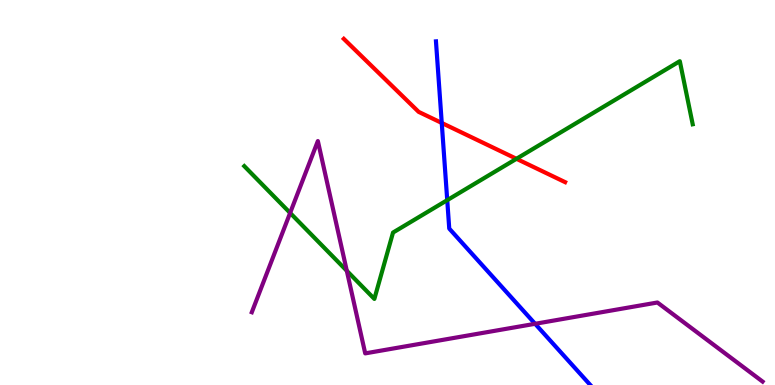[{'lines': ['blue', 'red'], 'intersections': [{'x': 5.7, 'y': 6.81}]}, {'lines': ['green', 'red'], 'intersections': [{'x': 6.66, 'y': 5.88}]}, {'lines': ['purple', 'red'], 'intersections': []}, {'lines': ['blue', 'green'], 'intersections': [{'x': 5.77, 'y': 4.8}]}, {'lines': ['blue', 'purple'], 'intersections': [{'x': 6.9, 'y': 1.59}]}, {'lines': ['green', 'purple'], 'intersections': [{'x': 3.74, 'y': 4.47}, {'x': 4.47, 'y': 2.97}]}]